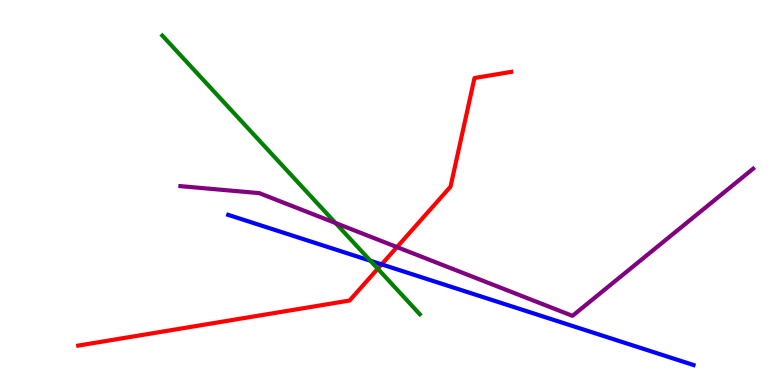[{'lines': ['blue', 'red'], 'intersections': [{'x': 4.92, 'y': 3.13}]}, {'lines': ['green', 'red'], 'intersections': [{'x': 4.87, 'y': 3.02}]}, {'lines': ['purple', 'red'], 'intersections': [{'x': 5.12, 'y': 3.58}]}, {'lines': ['blue', 'green'], 'intersections': [{'x': 4.78, 'y': 3.23}]}, {'lines': ['blue', 'purple'], 'intersections': []}, {'lines': ['green', 'purple'], 'intersections': [{'x': 4.33, 'y': 4.21}]}]